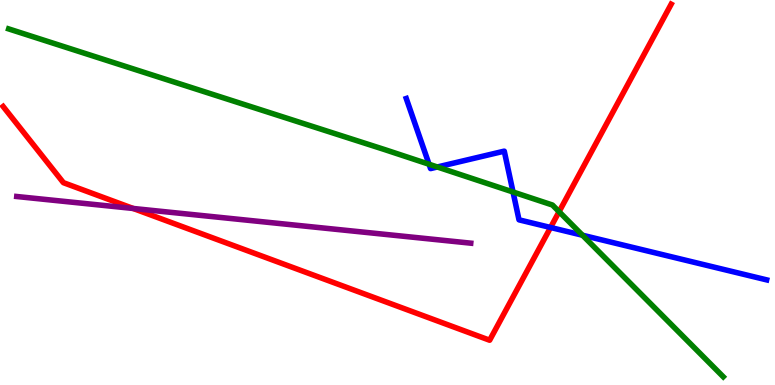[{'lines': ['blue', 'red'], 'intersections': [{'x': 7.1, 'y': 4.09}]}, {'lines': ['green', 'red'], 'intersections': [{'x': 7.21, 'y': 4.5}]}, {'lines': ['purple', 'red'], 'intersections': [{'x': 1.72, 'y': 4.59}]}, {'lines': ['blue', 'green'], 'intersections': [{'x': 5.54, 'y': 5.73}, {'x': 5.64, 'y': 5.66}, {'x': 6.62, 'y': 5.01}, {'x': 7.52, 'y': 3.89}]}, {'lines': ['blue', 'purple'], 'intersections': []}, {'lines': ['green', 'purple'], 'intersections': []}]